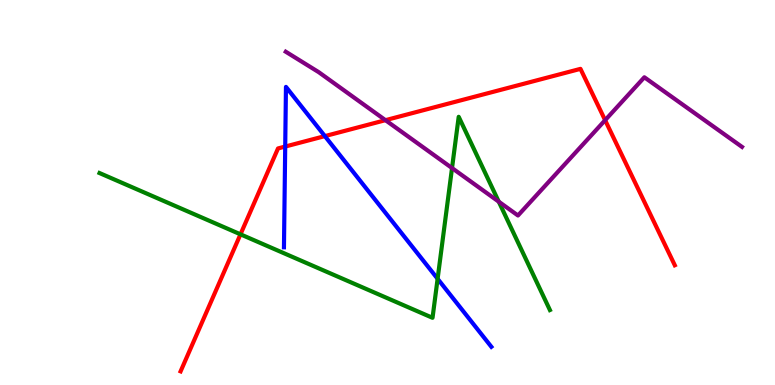[{'lines': ['blue', 'red'], 'intersections': [{'x': 3.68, 'y': 6.19}, {'x': 4.19, 'y': 6.46}]}, {'lines': ['green', 'red'], 'intersections': [{'x': 3.1, 'y': 3.91}]}, {'lines': ['purple', 'red'], 'intersections': [{'x': 4.97, 'y': 6.88}, {'x': 7.81, 'y': 6.88}]}, {'lines': ['blue', 'green'], 'intersections': [{'x': 5.65, 'y': 2.76}]}, {'lines': ['blue', 'purple'], 'intersections': []}, {'lines': ['green', 'purple'], 'intersections': [{'x': 5.83, 'y': 5.63}, {'x': 6.44, 'y': 4.76}]}]